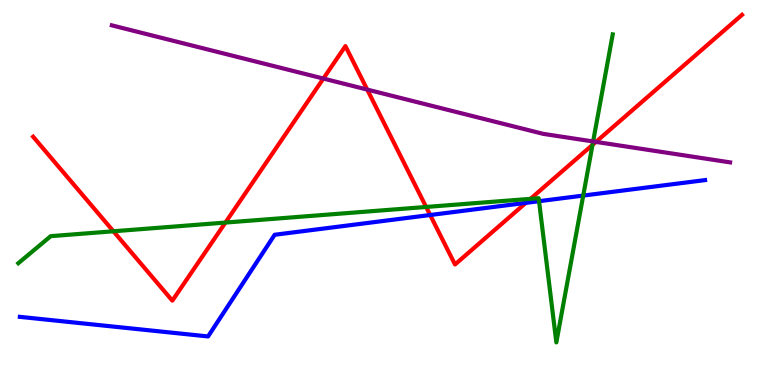[{'lines': ['blue', 'red'], 'intersections': [{'x': 5.55, 'y': 4.42}, {'x': 6.79, 'y': 4.73}]}, {'lines': ['green', 'red'], 'intersections': [{'x': 1.46, 'y': 3.99}, {'x': 2.91, 'y': 4.22}, {'x': 5.5, 'y': 4.62}, {'x': 6.84, 'y': 4.84}, {'x': 7.65, 'y': 6.24}]}, {'lines': ['purple', 'red'], 'intersections': [{'x': 4.17, 'y': 7.96}, {'x': 4.74, 'y': 7.67}, {'x': 7.69, 'y': 6.31}]}, {'lines': ['blue', 'green'], 'intersections': [{'x': 6.96, 'y': 4.77}, {'x': 7.53, 'y': 4.92}]}, {'lines': ['blue', 'purple'], 'intersections': []}, {'lines': ['green', 'purple'], 'intersections': [{'x': 7.65, 'y': 6.33}]}]